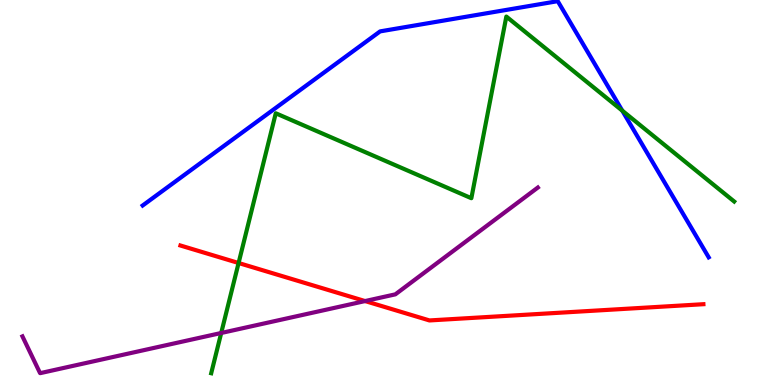[{'lines': ['blue', 'red'], 'intersections': []}, {'lines': ['green', 'red'], 'intersections': [{'x': 3.08, 'y': 3.17}]}, {'lines': ['purple', 'red'], 'intersections': [{'x': 4.71, 'y': 2.18}]}, {'lines': ['blue', 'green'], 'intersections': [{'x': 8.03, 'y': 7.13}]}, {'lines': ['blue', 'purple'], 'intersections': []}, {'lines': ['green', 'purple'], 'intersections': [{'x': 2.85, 'y': 1.35}]}]